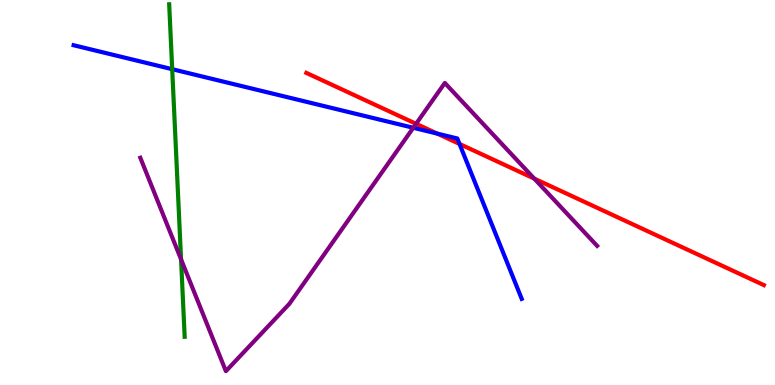[{'lines': ['blue', 'red'], 'intersections': [{'x': 5.64, 'y': 6.53}, {'x': 5.93, 'y': 6.26}]}, {'lines': ['green', 'red'], 'intersections': []}, {'lines': ['purple', 'red'], 'intersections': [{'x': 5.37, 'y': 6.78}, {'x': 6.89, 'y': 5.36}]}, {'lines': ['blue', 'green'], 'intersections': [{'x': 2.22, 'y': 8.2}]}, {'lines': ['blue', 'purple'], 'intersections': [{'x': 5.33, 'y': 6.68}]}, {'lines': ['green', 'purple'], 'intersections': [{'x': 2.34, 'y': 3.26}]}]